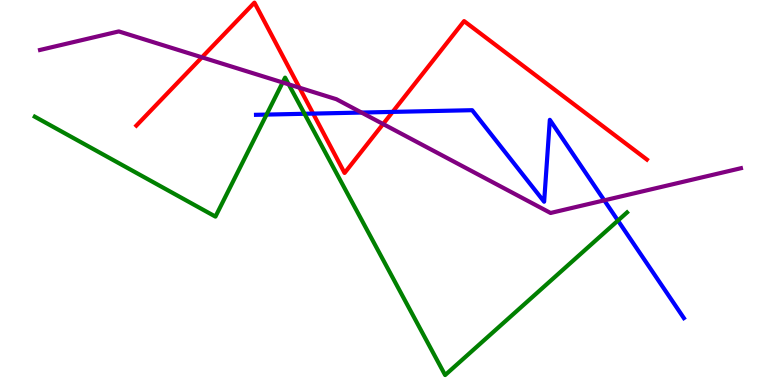[{'lines': ['blue', 'red'], 'intersections': [{'x': 4.04, 'y': 7.05}, {'x': 5.07, 'y': 7.09}]}, {'lines': ['green', 'red'], 'intersections': []}, {'lines': ['purple', 'red'], 'intersections': [{'x': 2.61, 'y': 8.51}, {'x': 3.86, 'y': 7.72}, {'x': 4.94, 'y': 6.78}]}, {'lines': ['blue', 'green'], 'intersections': [{'x': 3.44, 'y': 7.02}, {'x': 3.93, 'y': 7.04}, {'x': 7.97, 'y': 4.27}]}, {'lines': ['blue', 'purple'], 'intersections': [{'x': 4.66, 'y': 7.08}, {'x': 7.8, 'y': 4.8}]}, {'lines': ['green', 'purple'], 'intersections': [{'x': 3.65, 'y': 7.86}, {'x': 3.72, 'y': 7.81}]}]